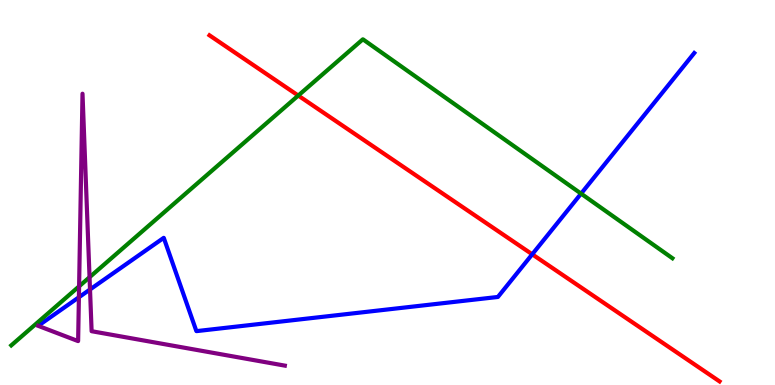[{'lines': ['blue', 'red'], 'intersections': [{'x': 6.87, 'y': 3.39}]}, {'lines': ['green', 'red'], 'intersections': [{'x': 3.85, 'y': 7.52}]}, {'lines': ['purple', 'red'], 'intersections': []}, {'lines': ['blue', 'green'], 'intersections': [{'x': 7.5, 'y': 4.97}]}, {'lines': ['blue', 'purple'], 'intersections': [{'x': 1.02, 'y': 2.28}, {'x': 1.16, 'y': 2.48}]}, {'lines': ['green', 'purple'], 'intersections': [{'x': 1.02, 'y': 2.56}, {'x': 1.16, 'y': 2.8}]}]